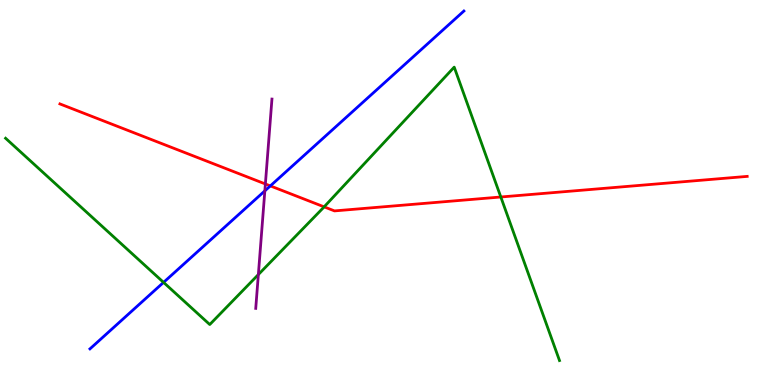[{'lines': ['blue', 'red'], 'intersections': [{'x': 3.49, 'y': 5.17}]}, {'lines': ['green', 'red'], 'intersections': [{'x': 4.18, 'y': 4.63}, {'x': 6.46, 'y': 4.88}]}, {'lines': ['purple', 'red'], 'intersections': [{'x': 3.42, 'y': 5.22}]}, {'lines': ['blue', 'green'], 'intersections': [{'x': 2.11, 'y': 2.67}]}, {'lines': ['blue', 'purple'], 'intersections': [{'x': 3.42, 'y': 5.04}]}, {'lines': ['green', 'purple'], 'intersections': [{'x': 3.33, 'y': 2.87}]}]